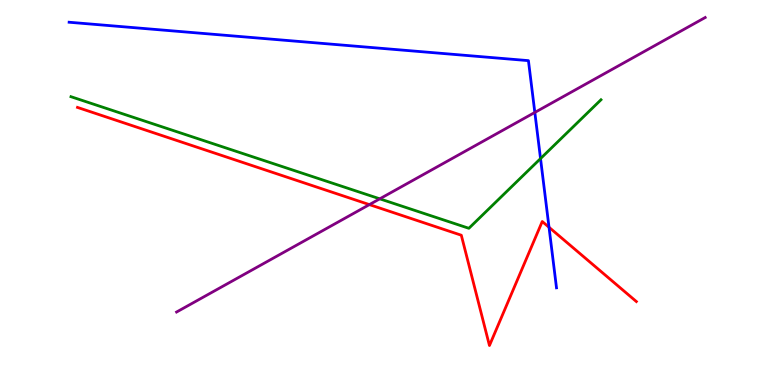[{'lines': ['blue', 'red'], 'intersections': [{'x': 7.08, 'y': 4.1}]}, {'lines': ['green', 'red'], 'intersections': []}, {'lines': ['purple', 'red'], 'intersections': [{'x': 4.77, 'y': 4.69}]}, {'lines': ['blue', 'green'], 'intersections': [{'x': 6.97, 'y': 5.88}]}, {'lines': ['blue', 'purple'], 'intersections': [{'x': 6.9, 'y': 7.08}]}, {'lines': ['green', 'purple'], 'intersections': [{'x': 4.9, 'y': 4.84}]}]